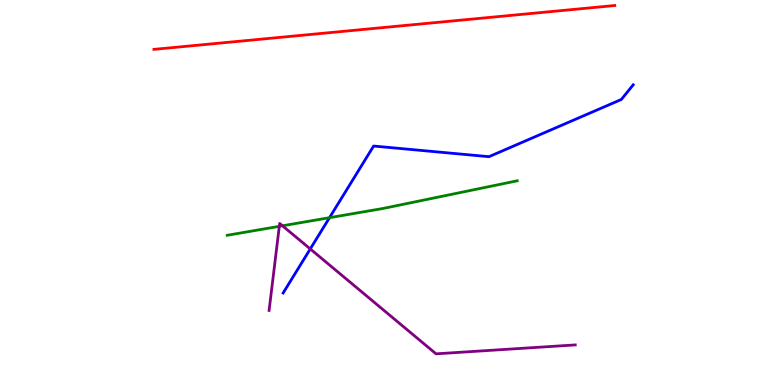[{'lines': ['blue', 'red'], 'intersections': []}, {'lines': ['green', 'red'], 'intersections': []}, {'lines': ['purple', 'red'], 'intersections': []}, {'lines': ['blue', 'green'], 'intersections': [{'x': 4.25, 'y': 4.35}]}, {'lines': ['blue', 'purple'], 'intersections': [{'x': 4.0, 'y': 3.53}]}, {'lines': ['green', 'purple'], 'intersections': [{'x': 3.6, 'y': 4.12}, {'x': 3.64, 'y': 4.14}]}]